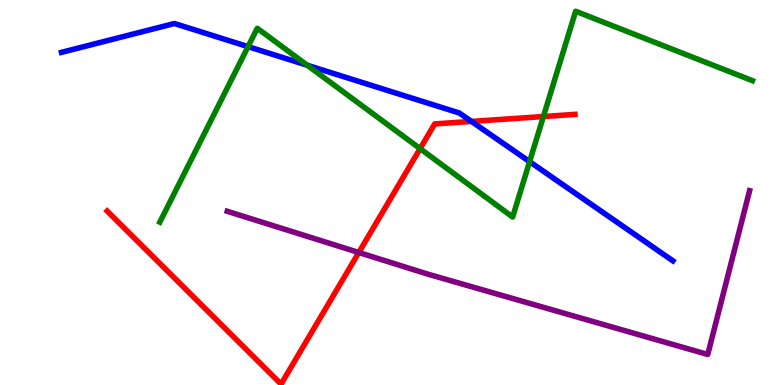[{'lines': ['blue', 'red'], 'intersections': [{'x': 6.08, 'y': 6.85}]}, {'lines': ['green', 'red'], 'intersections': [{'x': 5.42, 'y': 6.14}, {'x': 7.01, 'y': 6.97}]}, {'lines': ['purple', 'red'], 'intersections': [{'x': 4.63, 'y': 3.44}]}, {'lines': ['blue', 'green'], 'intersections': [{'x': 3.2, 'y': 8.79}, {'x': 3.96, 'y': 8.31}, {'x': 6.83, 'y': 5.8}]}, {'lines': ['blue', 'purple'], 'intersections': []}, {'lines': ['green', 'purple'], 'intersections': []}]